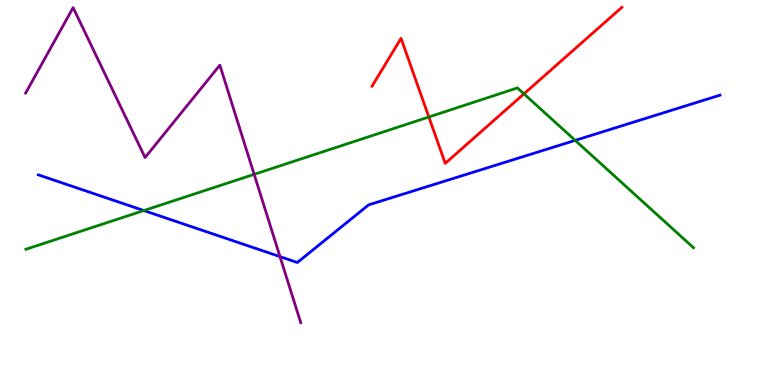[{'lines': ['blue', 'red'], 'intersections': []}, {'lines': ['green', 'red'], 'intersections': [{'x': 5.53, 'y': 6.96}, {'x': 6.76, 'y': 7.56}]}, {'lines': ['purple', 'red'], 'intersections': []}, {'lines': ['blue', 'green'], 'intersections': [{'x': 1.86, 'y': 4.53}, {'x': 7.42, 'y': 6.35}]}, {'lines': ['blue', 'purple'], 'intersections': [{'x': 3.61, 'y': 3.33}]}, {'lines': ['green', 'purple'], 'intersections': [{'x': 3.28, 'y': 5.47}]}]